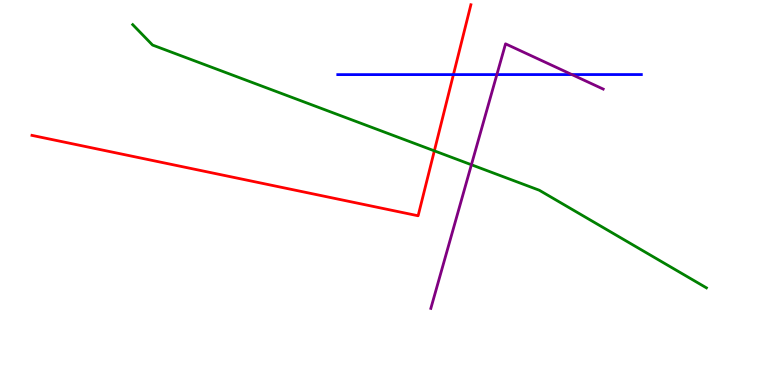[{'lines': ['blue', 'red'], 'intersections': [{'x': 5.85, 'y': 8.06}]}, {'lines': ['green', 'red'], 'intersections': [{'x': 5.6, 'y': 6.08}]}, {'lines': ['purple', 'red'], 'intersections': []}, {'lines': ['blue', 'green'], 'intersections': []}, {'lines': ['blue', 'purple'], 'intersections': [{'x': 6.41, 'y': 8.06}, {'x': 7.38, 'y': 8.06}]}, {'lines': ['green', 'purple'], 'intersections': [{'x': 6.08, 'y': 5.72}]}]